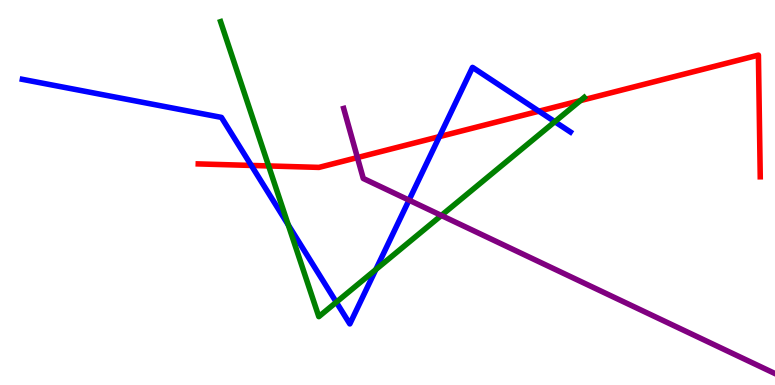[{'lines': ['blue', 'red'], 'intersections': [{'x': 3.24, 'y': 5.7}, {'x': 5.67, 'y': 6.45}, {'x': 6.95, 'y': 7.11}]}, {'lines': ['green', 'red'], 'intersections': [{'x': 3.47, 'y': 5.69}, {'x': 7.49, 'y': 7.39}]}, {'lines': ['purple', 'red'], 'intersections': [{'x': 4.61, 'y': 5.91}]}, {'lines': ['blue', 'green'], 'intersections': [{'x': 3.72, 'y': 4.16}, {'x': 4.34, 'y': 2.15}, {'x': 4.85, 'y': 3.0}, {'x': 7.16, 'y': 6.84}]}, {'lines': ['blue', 'purple'], 'intersections': [{'x': 5.28, 'y': 4.8}]}, {'lines': ['green', 'purple'], 'intersections': [{'x': 5.69, 'y': 4.4}]}]